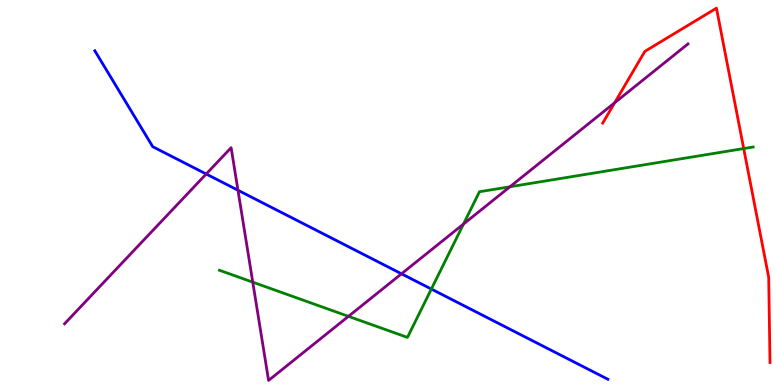[{'lines': ['blue', 'red'], 'intersections': []}, {'lines': ['green', 'red'], 'intersections': [{'x': 9.6, 'y': 6.14}]}, {'lines': ['purple', 'red'], 'intersections': [{'x': 7.93, 'y': 7.33}]}, {'lines': ['blue', 'green'], 'intersections': [{'x': 5.57, 'y': 2.49}]}, {'lines': ['blue', 'purple'], 'intersections': [{'x': 2.66, 'y': 5.48}, {'x': 3.07, 'y': 5.06}, {'x': 5.18, 'y': 2.89}]}, {'lines': ['green', 'purple'], 'intersections': [{'x': 3.26, 'y': 2.67}, {'x': 4.5, 'y': 1.78}, {'x': 5.98, 'y': 4.18}, {'x': 6.58, 'y': 5.15}]}]